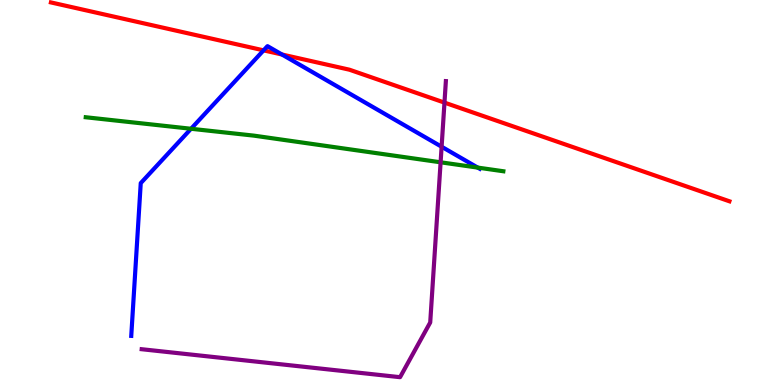[{'lines': ['blue', 'red'], 'intersections': [{'x': 3.4, 'y': 8.69}, {'x': 3.64, 'y': 8.58}]}, {'lines': ['green', 'red'], 'intersections': []}, {'lines': ['purple', 'red'], 'intersections': [{'x': 5.74, 'y': 7.33}]}, {'lines': ['blue', 'green'], 'intersections': [{'x': 2.47, 'y': 6.66}, {'x': 6.16, 'y': 5.65}]}, {'lines': ['blue', 'purple'], 'intersections': [{'x': 5.7, 'y': 6.19}]}, {'lines': ['green', 'purple'], 'intersections': [{'x': 5.69, 'y': 5.78}]}]